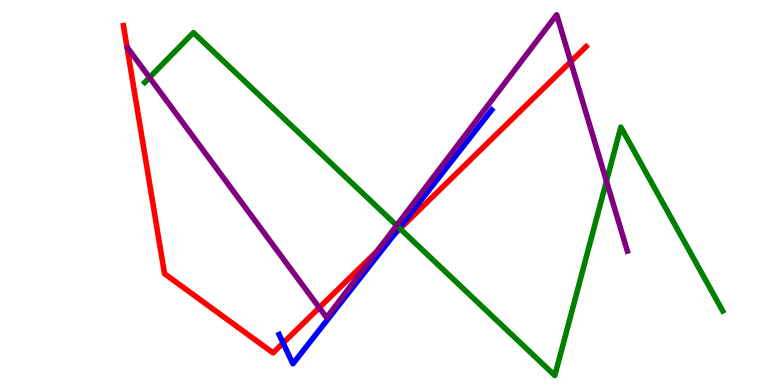[{'lines': ['blue', 'red'], 'intersections': [{'x': 3.65, 'y': 1.09}, {'x': 5.09, 'y': 3.92}]}, {'lines': ['green', 'red'], 'intersections': [{'x': 5.16, 'y': 4.06}]}, {'lines': ['purple', 'red'], 'intersections': [{'x': 4.12, 'y': 2.01}, {'x': 4.87, 'y': 3.48}, {'x': 7.36, 'y': 8.4}]}, {'lines': ['blue', 'green'], 'intersections': [{'x': 5.15, 'y': 4.08}]}, {'lines': ['blue', 'purple'], 'intersections': []}, {'lines': ['green', 'purple'], 'intersections': [{'x': 1.93, 'y': 7.99}, {'x': 5.12, 'y': 4.14}, {'x': 7.83, 'y': 5.29}]}]